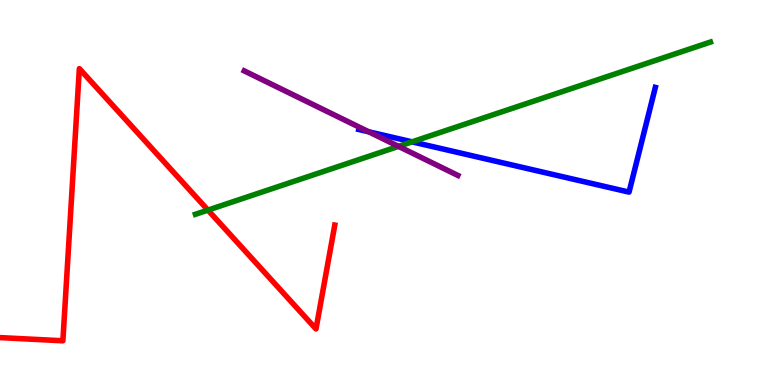[{'lines': ['blue', 'red'], 'intersections': []}, {'lines': ['green', 'red'], 'intersections': [{'x': 2.68, 'y': 4.54}]}, {'lines': ['purple', 'red'], 'intersections': []}, {'lines': ['blue', 'green'], 'intersections': [{'x': 5.32, 'y': 6.32}]}, {'lines': ['blue', 'purple'], 'intersections': [{'x': 4.76, 'y': 6.58}]}, {'lines': ['green', 'purple'], 'intersections': [{'x': 5.14, 'y': 6.2}]}]